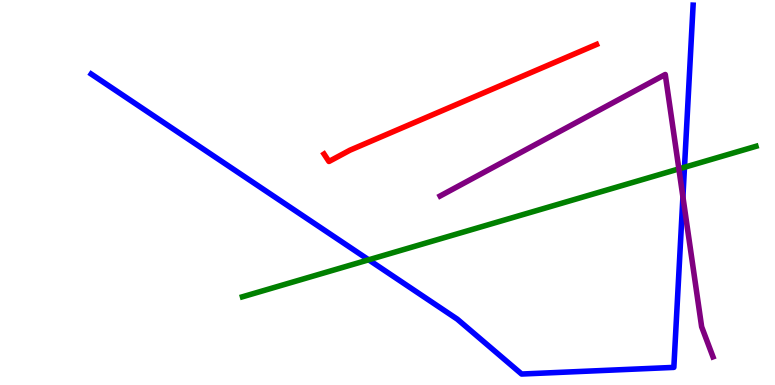[{'lines': ['blue', 'red'], 'intersections': []}, {'lines': ['green', 'red'], 'intersections': []}, {'lines': ['purple', 'red'], 'intersections': []}, {'lines': ['blue', 'green'], 'intersections': [{'x': 4.76, 'y': 3.25}, {'x': 8.83, 'y': 5.66}]}, {'lines': ['blue', 'purple'], 'intersections': [{'x': 8.81, 'y': 4.89}]}, {'lines': ['green', 'purple'], 'intersections': [{'x': 8.76, 'y': 5.61}]}]